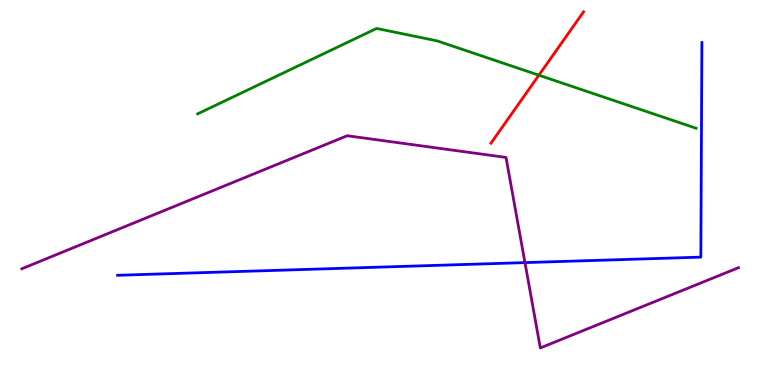[{'lines': ['blue', 'red'], 'intersections': []}, {'lines': ['green', 'red'], 'intersections': [{'x': 6.95, 'y': 8.05}]}, {'lines': ['purple', 'red'], 'intersections': []}, {'lines': ['blue', 'green'], 'intersections': []}, {'lines': ['blue', 'purple'], 'intersections': [{'x': 6.77, 'y': 3.18}]}, {'lines': ['green', 'purple'], 'intersections': []}]